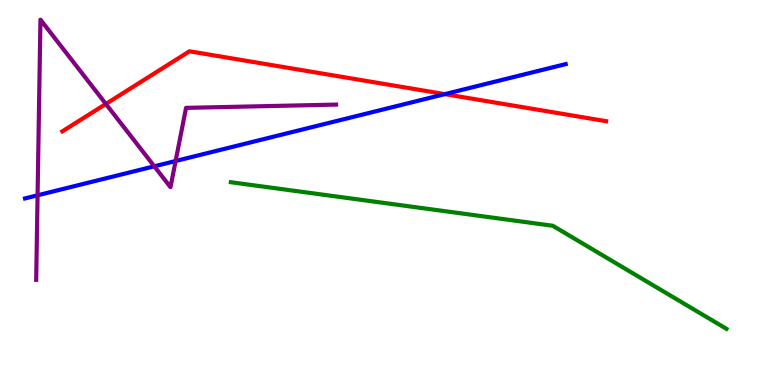[{'lines': ['blue', 'red'], 'intersections': [{'x': 5.74, 'y': 7.56}]}, {'lines': ['green', 'red'], 'intersections': []}, {'lines': ['purple', 'red'], 'intersections': [{'x': 1.37, 'y': 7.3}]}, {'lines': ['blue', 'green'], 'intersections': []}, {'lines': ['blue', 'purple'], 'intersections': [{'x': 0.485, 'y': 4.93}, {'x': 1.99, 'y': 5.68}, {'x': 2.27, 'y': 5.82}]}, {'lines': ['green', 'purple'], 'intersections': []}]